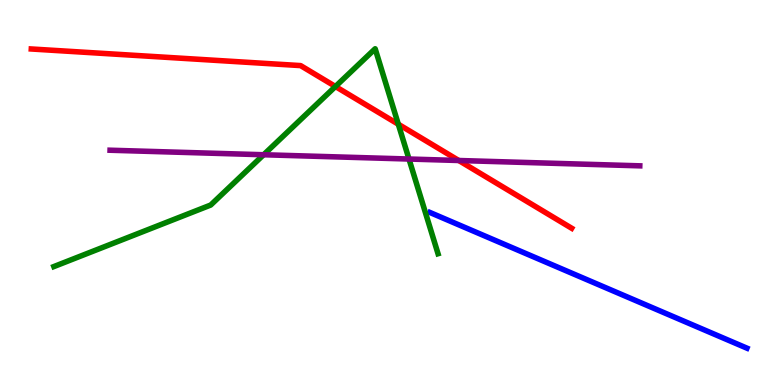[{'lines': ['blue', 'red'], 'intersections': []}, {'lines': ['green', 'red'], 'intersections': [{'x': 4.33, 'y': 7.75}, {'x': 5.14, 'y': 6.77}]}, {'lines': ['purple', 'red'], 'intersections': [{'x': 5.92, 'y': 5.83}]}, {'lines': ['blue', 'green'], 'intersections': []}, {'lines': ['blue', 'purple'], 'intersections': []}, {'lines': ['green', 'purple'], 'intersections': [{'x': 3.4, 'y': 5.98}, {'x': 5.28, 'y': 5.87}]}]